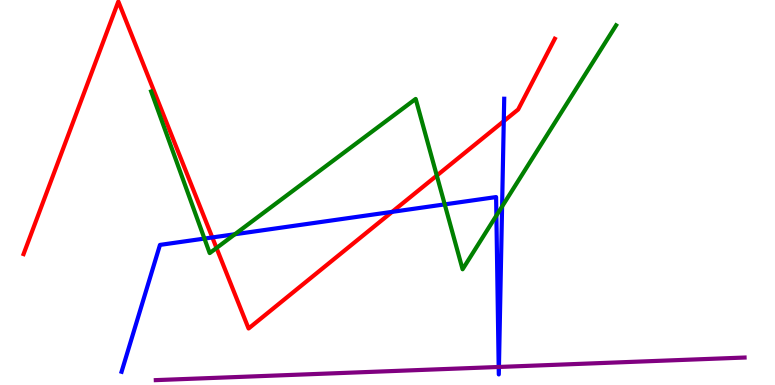[{'lines': ['blue', 'red'], 'intersections': [{'x': 2.74, 'y': 3.83}, {'x': 5.06, 'y': 4.5}, {'x': 6.5, 'y': 6.85}]}, {'lines': ['green', 'red'], 'intersections': [{'x': 2.79, 'y': 3.56}, {'x': 5.64, 'y': 5.44}]}, {'lines': ['purple', 'red'], 'intersections': []}, {'lines': ['blue', 'green'], 'intersections': [{'x': 2.64, 'y': 3.8}, {'x': 3.03, 'y': 3.92}, {'x': 5.74, 'y': 4.69}, {'x': 6.4, 'y': 4.4}, {'x': 6.48, 'y': 4.64}]}, {'lines': ['blue', 'purple'], 'intersections': [{'x': 6.43, 'y': 0.468}, {'x': 6.44, 'y': 0.468}]}, {'lines': ['green', 'purple'], 'intersections': []}]